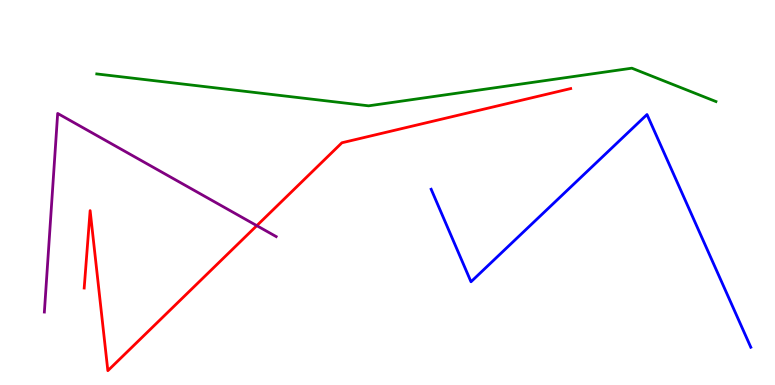[{'lines': ['blue', 'red'], 'intersections': []}, {'lines': ['green', 'red'], 'intersections': []}, {'lines': ['purple', 'red'], 'intersections': [{'x': 3.31, 'y': 4.14}]}, {'lines': ['blue', 'green'], 'intersections': []}, {'lines': ['blue', 'purple'], 'intersections': []}, {'lines': ['green', 'purple'], 'intersections': []}]